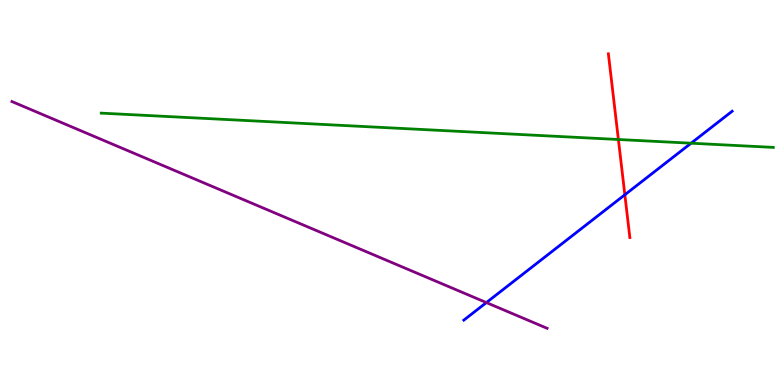[{'lines': ['blue', 'red'], 'intersections': [{'x': 8.06, 'y': 4.94}]}, {'lines': ['green', 'red'], 'intersections': [{'x': 7.98, 'y': 6.38}]}, {'lines': ['purple', 'red'], 'intersections': []}, {'lines': ['blue', 'green'], 'intersections': [{'x': 8.92, 'y': 6.28}]}, {'lines': ['blue', 'purple'], 'intersections': [{'x': 6.28, 'y': 2.14}]}, {'lines': ['green', 'purple'], 'intersections': []}]